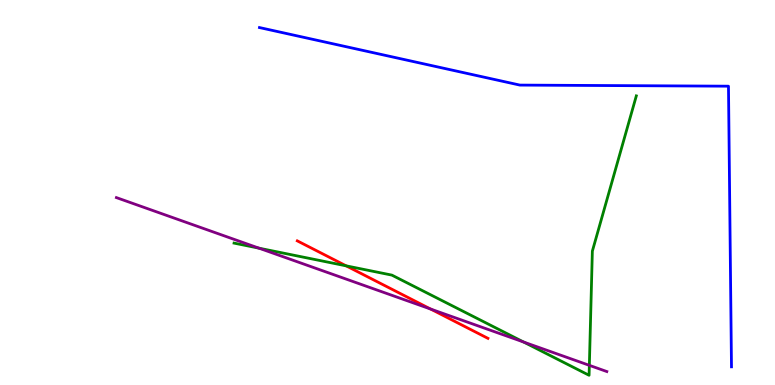[{'lines': ['blue', 'red'], 'intersections': []}, {'lines': ['green', 'red'], 'intersections': [{'x': 4.47, 'y': 3.09}]}, {'lines': ['purple', 'red'], 'intersections': [{'x': 5.56, 'y': 1.97}]}, {'lines': ['blue', 'green'], 'intersections': []}, {'lines': ['blue', 'purple'], 'intersections': []}, {'lines': ['green', 'purple'], 'intersections': [{'x': 3.34, 'y': 3.55}, {'x': 6.76, 'y': 1.12}, {'x': 7.6, 'y': 0.511}]}]